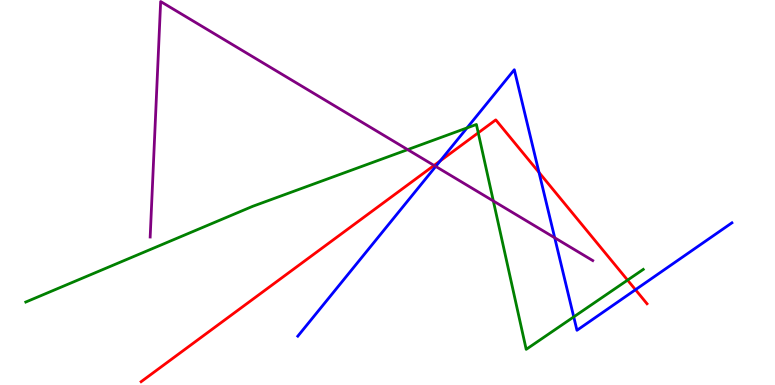[{'lines': ['blue', 'red'], 'intersections': [{'x': 5.68, 'y': 5.82}, {'x': 6.95, 'y': 5.52}, {'x': 8.2, 'y': 2.47}]}, {'lines': ['green', 'red'], 'intersections': [{'x': 6.17, 'y': 6.55}, {'x': 8.1, 'y': 2.72}]}, {'lines': ['purple', 'red'], 'intersections': [{'x': 5.6, 'y': 5.7}]}, {'lines': ['blue', 'green'], 'intersections': [{'x': 6.03, 'y': 6.68}, {'x': 7.4, 'y': 1.77}]}, {'lines': ['blue', 'purple'], 'intersections': [{'x': 5.62, 'y': 5.68}, {'x': 7.16, 'y': 3.82}]}, {'lines': ['green', 'purple'], 'intersections': [{'x': 5.26, 'y': 6.11}, {'x': 6.37, 'y': 4.78}]}]